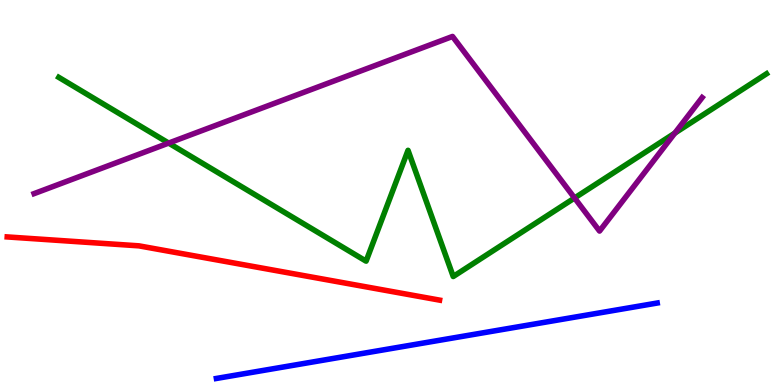[{'lines': ['blue', 'red'], 'intersections': []}, {'lines': ['green', 'red'], 'intersections': []}, {'lines': ['purple', 'red'], 'intersections': []}, {'lines': ['blue', 'green'], 'intersections': []}, {'lines': ['blue', 'purple'], 'intersections': []}, {'lines': ['green', 'purple'], 'intersections': [{'x': 2.18, 'y': 6.28}, {'x': 7.41, 'y': 4.86}, {'x': 8.71, 'y': 6.54}]}]